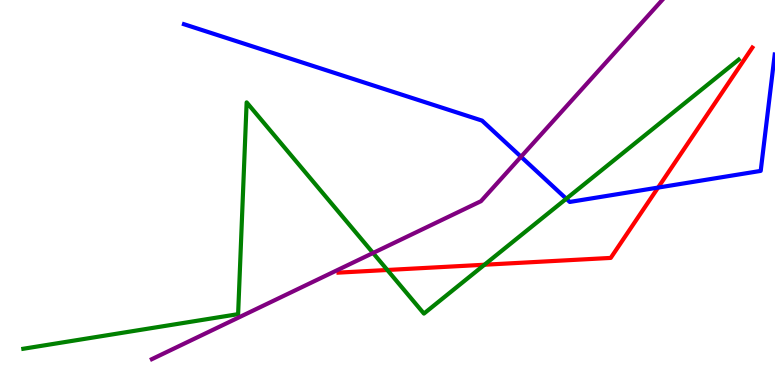[{'lines': ['blue', 'red'], 'intersections': [{'x': 8.49, 'y': 5.13}]}, {'lines': ['green', 'red'], 'intersections': [{'x': 5.0, 'y': 2.99}, {'x': 6.25, 'y': 3.12}]}, {'lines': ['purple', 'red'], 'intersections': []}, {'lines': ['blue', 'green'], 'intersections': [{'x': 7.31, 'y': 4.84}]}, {'lines': ['blue', 'purple'], 'intersections': [{'x': 6.72, 'y': 5.93}]}, {'lines': ['green', 'purple'], 'intersections': [{'x': 4.81, 'y': 3.43}]}]